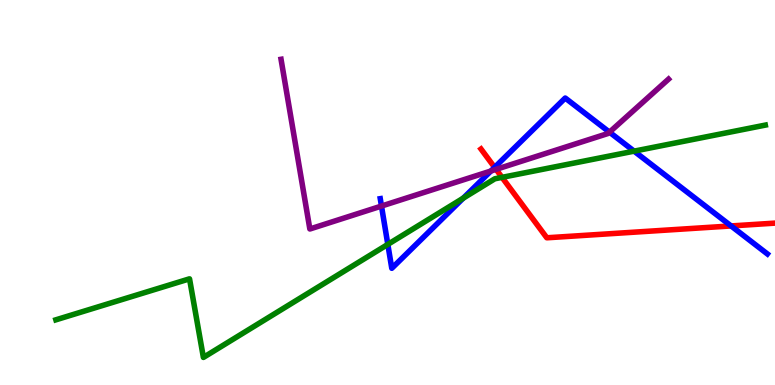[{'lines': ['blue', 'red'], 'intersections': [{'x': 6.38, 'y': 5.65}, {'x': 9.43, 'y': 4.13}]}, {'lines': ['green', 'red'], 'intersections': [{'x': 6.48, 'y': 5.39}]}, {'lines': ['purple', 'red'], 'intersections': [{'x': 6.4, 'y': 5.6}]}, {'lines': ['blue', 'green'], 'intersections': [{'x': 5.0, 'y': 3.65}, {'x': 5.98, 'y': 4.85}, {'x': 8.18, 'y': 6.07}]}, {'lines': ['blue', 'purple'], 'intersections': [{'x': 4.92, 'y': 4.65}, {'x': 6.33, 'y': 5.56}, {'x': 7.86, 'y': 6.57}]}, {'lines': ['green', 'purple'], 'intersections': []}]